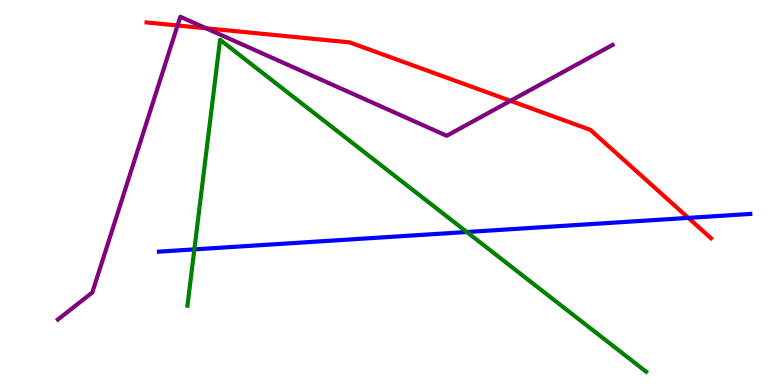[{'lines': ['blue', 'red'], 'intersections': [{'x': 8.88, 'y': 4.34}]}, {'lines': ['green', 'red'], 'intersections': []}, {'lines': ['purple', 'red'], 'intersections': [{'x': 2.29, 'y': 9.34}, {'x': 2.66, 'y': 9.27}, {'x': 6.59, 'y': 7.38}]}, {'lines': ['blue', 'green'], 'intersections': [{'x': 2.51, 'y': 3.52}, {'x': 6.02, 'y': 3.97}]}, {'lines': ['blue', 'purple'], 'intersections': []}, {'lines': ['green', 'purple'], 'intersections': []}]